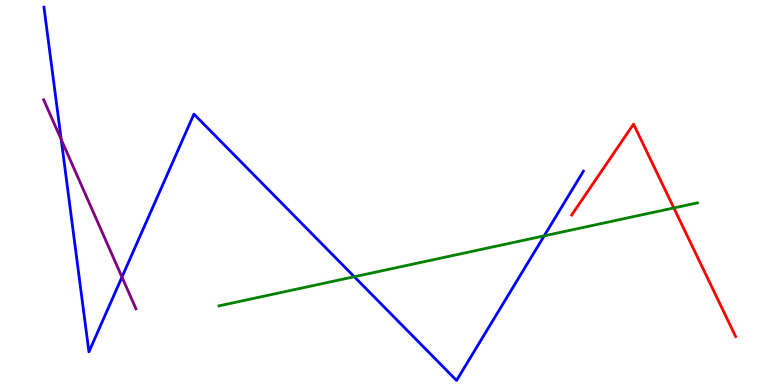[{'lines': ['blue', 'red'], 'intersections': []}, {'lines': ['green', 'red'], 'intersections': [{'x': 8.69, 'y': 4.6}]}, {'lines': ['purple', 'red'], 'intersections': []}, {'lines': ['blue', 'green'], 'intersections': [{'x': 4.57, 'y': 2.81}, {'x': 7.02, 'y': 3.87}]}, {'lines': ['blue', 'purple'], 'intersections': [{'x': 0.79, 'y': 6.38}, {'x': 1.57, 'y': 2.8}]}, {'lines': ['green', 'purple'], 'intersections': []}]